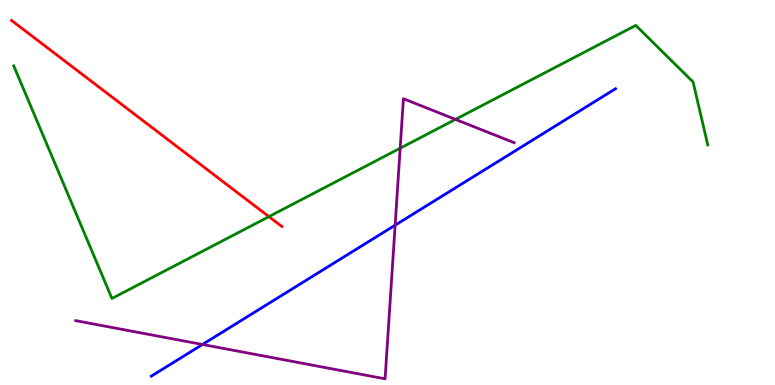[{'lines': ['blue', 'red'], 'intersections': []}, {'lines': ['green', 'red'], 'intersections': [{'x': 3.47, 'y': 4.37}]}, {'lines': ['purple', 'red'], 'intersections': []}, {'lines': ['blue', 'green'], 'intersections': []}, {'lines': ['blue', 'purple'], 'intersections': [{'x': 2.61, 'y': 1.05}, {'x': 5.1, 'y': 4.15}]}, {'lines': ['green', 'purple'], 'intersections': [{'x': 5.16, 'y': 6.15}, {'x': 5.88, 'y': 6.9}]}]